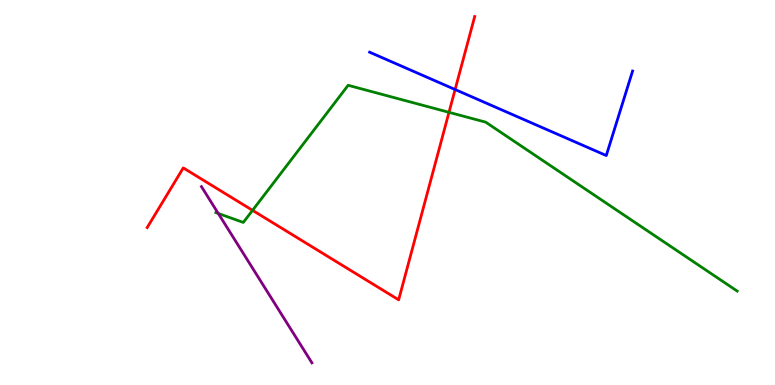[{'lines': ['blue', 'red'], 'intersections': [{'x': 5.87, 'y': 7.67}]}, {'lines': ['green', 'red'], 'intersections': [{'x': 3.26, 'y': 4.54}, {'x': 5.79, 'y': 7.08}]}, {'lines': ['purple', 'red'], 'intersections': []}, {'lines': ['blue', 'green'], 'intersections': []}, {'lines': ['blue', 'purple'], 'intersections': []}, {'lines': ['green', 'purple'], 'intersections': [{'x': 2.82, 'y': 4.46}]}]